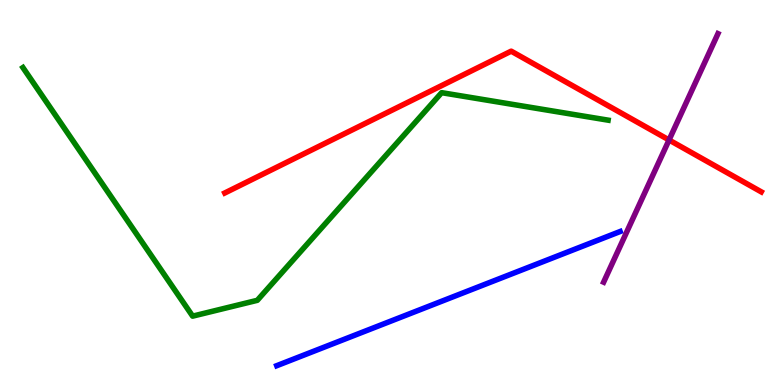[{'lines': ['blue', 'red'], 'intersections': []}, {'lines': ['green', 'red'], 'intersections': []}, {'lines': ['purple', 'red'], 'intersections': [{'x': 8.63, 'y': 6.36}]}, {'lines': ['blue', 'green'], 'intersections': []}, {'lines': ['blue', 'purple'], 'intersections': []}, {'lines': ['green', 'purple'], 'intersections': []}]